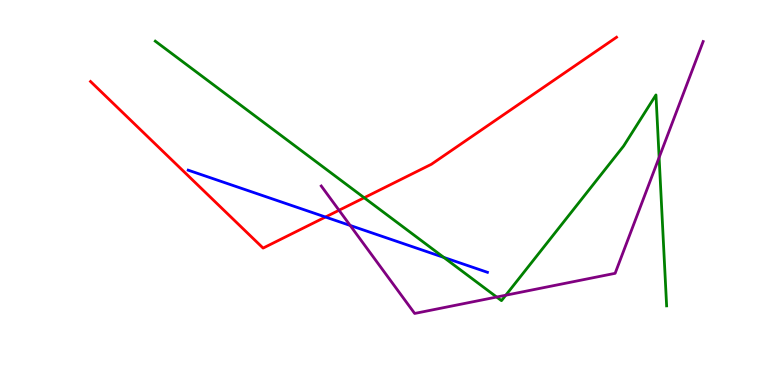[{'lines': ['blue', 'red'], 'intersections': [{'x': 4.2, 'y': 4.36}]}, {'lines': ['green', 'red'], 'intersections': [{'x': 4.7, 'y': 4.86}]}, {'lines': ['purple', 'red'], 'intersections': [{'x': 4.37, 'y': 4.54}]}, {'lines': ['blue', 'green'], 'intersections': [{'x': 5.73, 'y': 3.31}]}, {'lines': ['blue', 'purple'], 'intersections': [{'x': 4.52, 'y': 4.14}]}, {'lines': ['green', 'purple'], 'intersections': [{'x': 6.41, 'y': 2.28}, {'x': 6.53, 'y': 2.33}, {'x': 8.5, 'y': 5.91}]}]